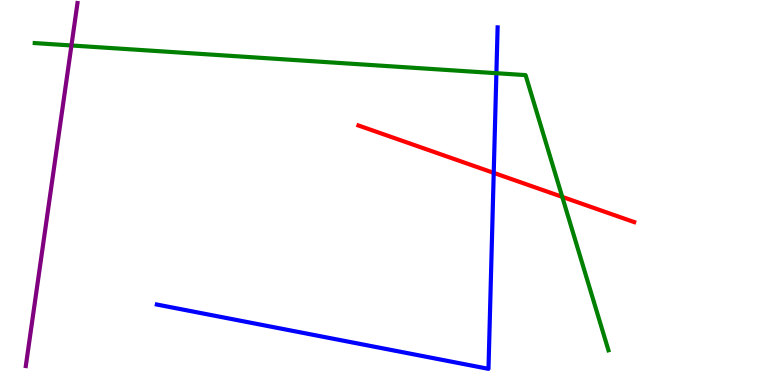[{'lines': ['blue', 'red'], 'intersections': [{'x': 6.37, 'y': 5.51}]}, {'lines': ['green', 'red'], 'intersections': [{'x': 7.25, 'y': 4.89}]}, {'lines': ['purple', 'red'], 'intersections': []}, {'lines': ['blue', 'green'], 'intersections': [{'x': 6.41, 'y': 8.1}]}, {'lines': ['blue', 'purple'], 'intersections': []}, {'lines': ['green', 'purple'], 'intersections': [{'x': 0.922, 'y': 8.82}]}]